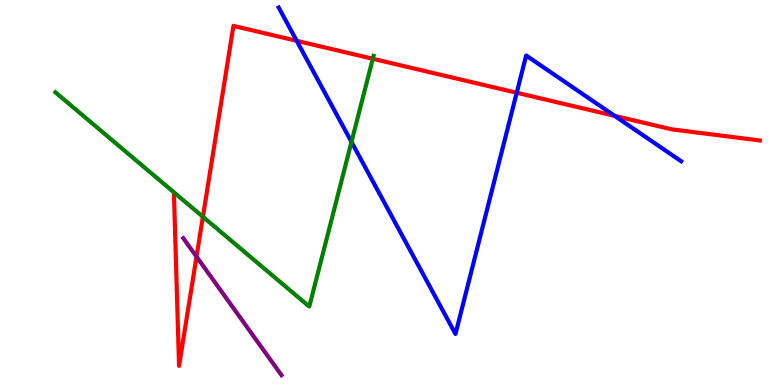[{'lines': ['blue', 'red'], 'intersections': [{'x': 3.83, 'y': 8.94}, {'x': 6.67, 'y': 7.59}, {'x': 7.93, 'y': 6.99}]}, {'lines': ['green', 'red'], 'intersections': [{'x': 2.62, 'y': 4.37}, {'x': 4.81, 'y': 8.47}]}, {'lines': ['purple', 'red'], 'intersections': [{'x': 2.54, 'y': 3.33}]}, {'lines': ['blue', 'green'], 'intersections': [{'x': 4.54, 'y': 6.31}]}, {'lines': ['blue', 'purple'], 'intersections': []}, {'lines': ['green', 'purple'], 'intersections': []}]